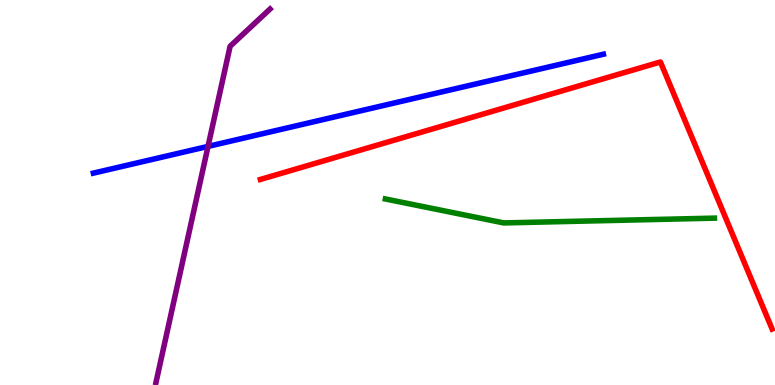[{'lines': ['blue', 'red'], 'intersections': []}, {'lines': ['green', 'red'], 'intersections': []}, {'lines': ['purple', 'red'], 'intersections': []}, {'lines': ['blue', 'green'], 'intersections': []}, {'lines': ['blue', 'purple'], 'intersections': [{'x': 2.68, 'y': 6.2}]}, {'lines': ['green', 'purple'], 'intersections': []}]